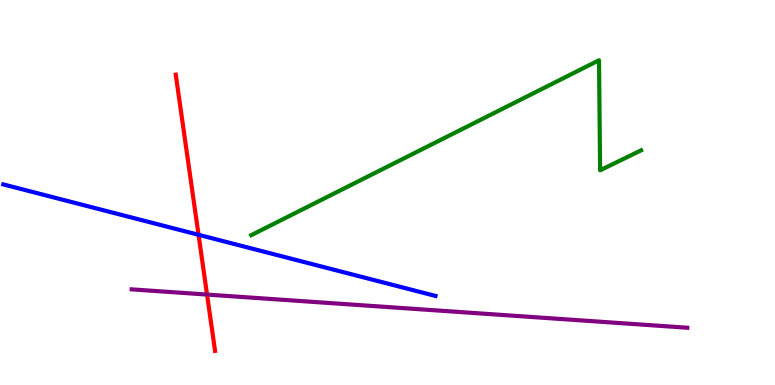[{'lines': ['blue', 'red'], 'intersections': [{'x': 2.56, 'y': 3.9}]}, {'lines': ['green', 'red'], 'intersections': []}, {'lines': ['purple', 'red'], 'intersections': [{'x': 2.67, 'y': 2.35}]}, {'lines': ['blue', 'green'], 'intersections': []}, {'lines': ['blue', 'purple'], 'intersections': []}, {'lines': ['green', 'purple'], 'intersections': []}]